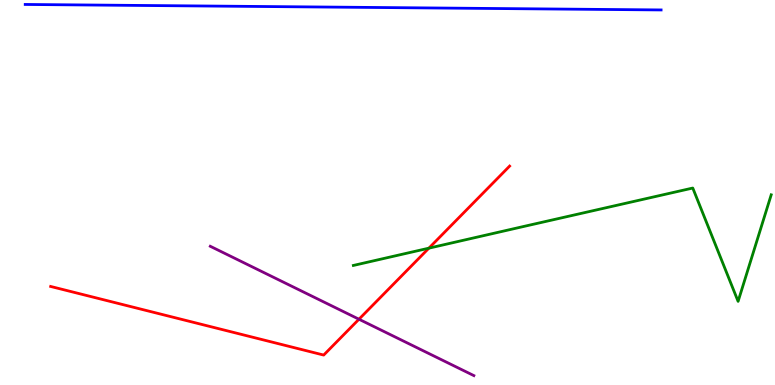[{'lines': ['blue', 'red'], 'intersections': []}, {'lines': ['green', 'red'], 'intersections': [{'x': 5.53, 'y': 3.55}]}, {'lines': ['purple', 'red'], 'intersections': [{'x': 4.63, 'y': 1.71}]}, {'lines': ['blue', 'green'], 'intersections': []}, {'lines': ['blue', 'purple'], 'intersections': []}, {'lines': ['green', 'purple'], 'intersections': []}]